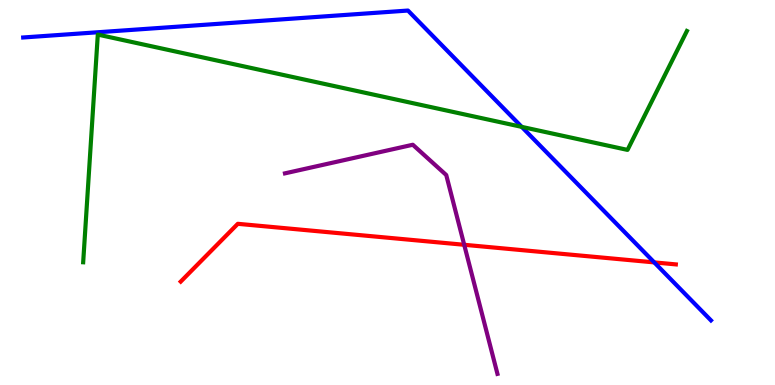[{'lines': ['blue', 'red'], 'intersections': [{'x': 8.44, 'y': 3.18}]}, {'lines': ['green', 'red'], 'intersections': []}, {'lines': ['purple', 'red'], 'intersections': [{'x': 5.99, 'y': 3.64}]}, {'lines': ['blue', 'green'], 'intersections': [{'x': 6.73, 'y': 6.7}]}, {'lines': ['blue', 'purple'], 'intersections': []}, {'lines': ['green', 'purple'], 'intersections': []}]